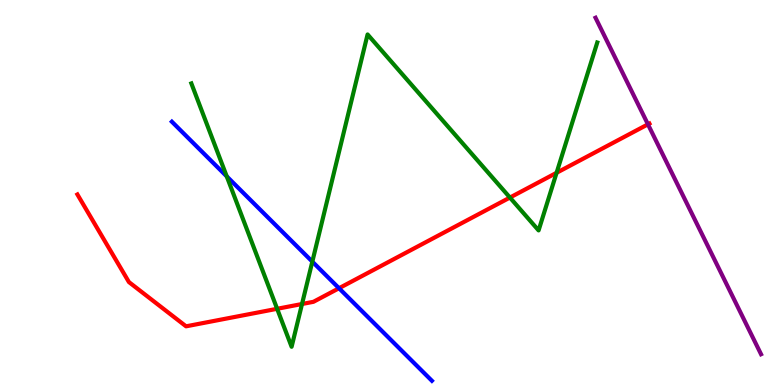[{'lines': ['blue', 'red'], 'intersections': [{'x': 4.37, 'y': 2.51}]}, {'lines': ['green', 'red'], 'intersections': [{'x': 3.58, 'y': 1.98}, {'x': 3.9, 'y': 2.1}, {'x': 6.58, 'y': 4.87}, {'x': 7.18, 'y': 5.51}]}, {'lines': ['purple', 'red'], 'intersections': [{'x': 8.36, 'y': 6.77}]}, {'lines': ['blue', 'green'], 'intersections': [{'x': 2.93, 'y': 5.42}, {'x': 4.03, 'y': 3.2}]}, {'lines': ['blue', 'purple'], 'intersections': []}, {'lines': ['green', 'purple'], 'intersections': []}]